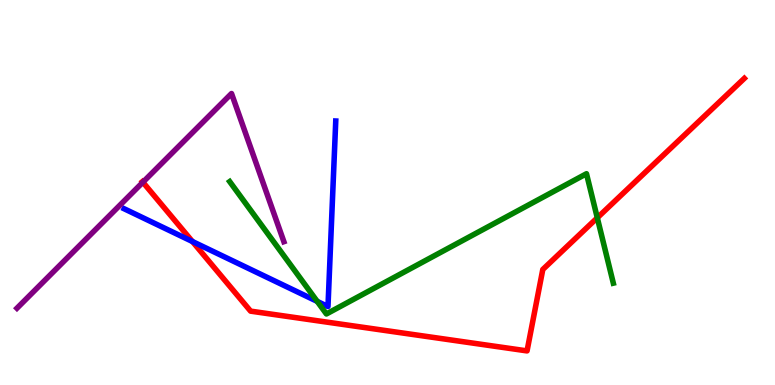[{'lines': ['blue', 'red'], 'intersections': [{'x': 2.48, 'y': 3.73}]}, {'lines': ['green', 'red'], 'intersections': [{'x': 7.71, 'y': 4.34}]}, {'lines': ['purple', 'red'], 'intersections': [{'x': 1.84, 'y': 5.27}]}, {'lines': ['blue', 'green'], 'intersections': [{'x': 4.09, 'y': 2.17}]}, {'lines': ['blue', 'purple'], 'intersections': []}, {'lines': ['green', 'purple'], 'intersections': []}]